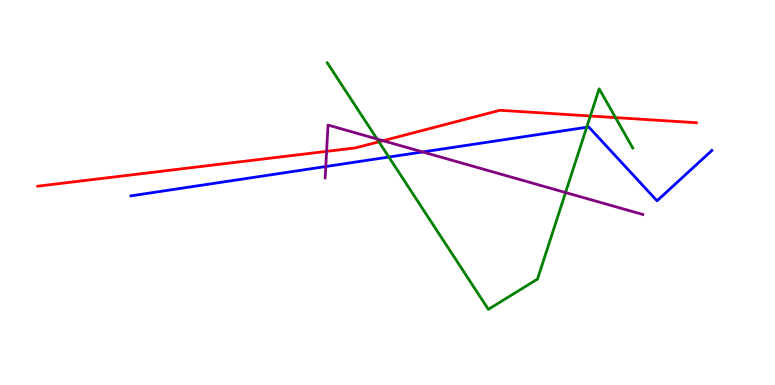[{'lines': ['blue', 'red'], 'intersections': []}, {'lines': ['green', 'red'], 'intersections': [{'x': 4.89, 'y': 6.32}, {'x': 7.62, 'y': 6.99}, {'x': 7.94, 'y': 6.95}]}, {'lines': ['purple', 'red'], 'intersections': [{'x': 4.21, 'y': 6.07}, {'x': 4.94, 'y': 6.35}]}, {'lines': ['blue', 'green'], 'intersections': [{'x': 5.02, 'y': 5.92}, {'x': 7.57, 'y': 6.69}]}, {'lines': ['blue', 'purple'], 'intersections': [{'x': 4.2, 'y': 5.67}, {'x': 5.45, 'y': 6.05}]}, {'lines': ['green', 'purple'], 'intersections': [{'x': 4.87, 'y': 6.39}, {'x': 7.3, 'y': 5.0}]}]